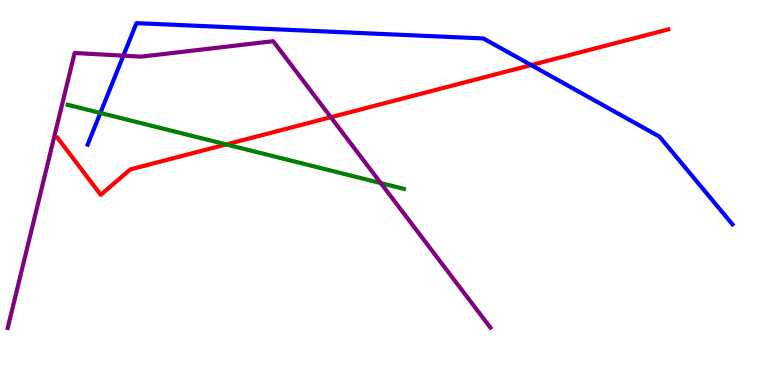[{'lines': ['blue', 'red'], 'intersections': [{'x': 6.85, 'y': 8.31}]}, {'lines': ['green', 'red'], 'intersections': [{'x': 2.92, 'y': 6.25}]}, {'lines': ['purple', 'red'], 'intersections': [{'x': 4.27, 'y': 6.96}]}, {'lines': ['blue', 'green'], 'intersections': [{'x': 1.3, 'y': 7.07}]}, {'lines': ['blue', 'purple'], 'intersections': [{'x': 1.59, 'y': 8.55}]}, {'lines': ['green', 'purple'], 'intersections': [{'x': 4.91, 'y': 5.24}]}]